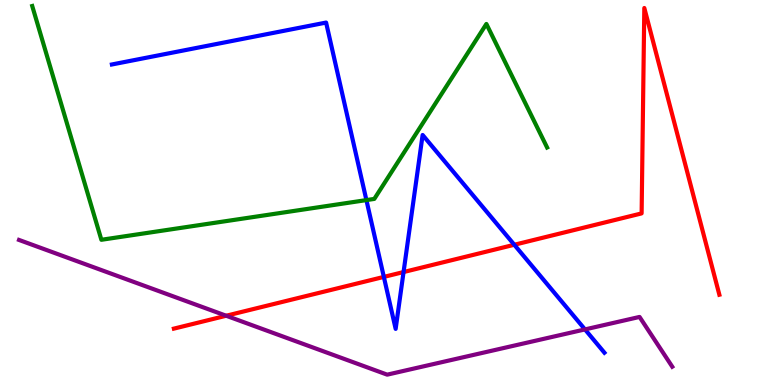[{'lines': ['blue', 'red'], 'intersections': [{'x': 4.95, 'y': 2.81}, {'x': 5.21, 'y': 2.93}, {'x': 6.64, 'y': 3.64}]}, {'lines': ['green', 'red'], 'intersections': []}, {'lines': ['purple', 'red'], 'intersections': [{'x': 2.92, 'y': 1.8}]}, {'lines': ['blue', 'green'], 'intersections': [{'x': 4.73, 'y': 4.8}]}, {'lines': ['blue', 'purple'], 'intersections': [{'x': 7.55, 'y': 1.44}]}, {'lines': ['green', 'purple'], 'intersections': []}]